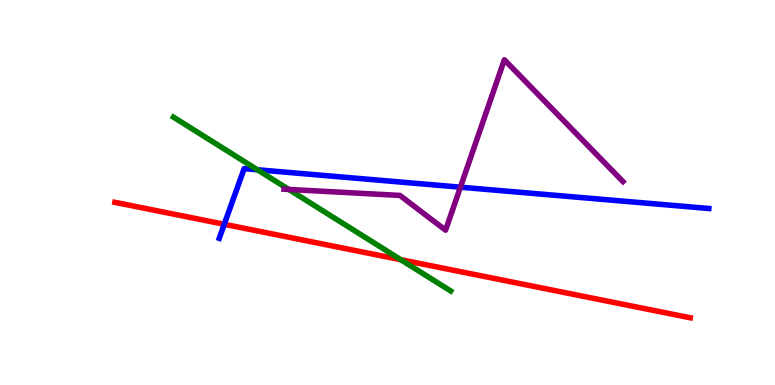[{'lines': ['blue', 'red'], 'intersections': [{'x': 2.89, 'y': 4.17}]}, {'lines': ['green', 'red'], 'intersections': [{'x': 5.17, 'y': 3.25}]}, {'lines': ['purple', 'red'], 'intersections': []}, {'lines': ['blue', 'green'], 'intersections': [{'x': 3.32, 'y': 5.59}]}, {'lines': ['blue', 'purple'], 'intersections': [{'x': 5.94, 'y': 5.14}]}, {'lines': ['green', 'purple'], 'intersections': [{'x': 3.73, 'y': 5.08}]}]